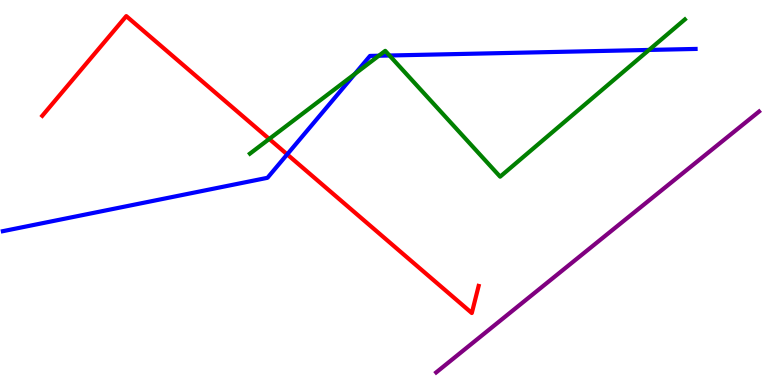[{'lines': ['blue', 'red'], 'intersections': [{'x': 3.71, 'y': 5.99}]}, {'lines': ['green', 'red'], 'intersections': [{'x': 3.47, 'y': 6.39}]}, {'lines': ['purple', 'red'], 'intersections': []}, {'lines': ['blue', 'green'], 'intersections': [{'x': 4.58, 'y': 8.08}, {'x': 4.89, 'y': 8.55}, {'x': 5.03, 'y': 8.56}, {'x': 8.37, 'y': 8.7}]}, {'lines': ['blue', 'purple'], 'intersections': []}, {'lines': ['green', 'purple'], 'intersections': []}]